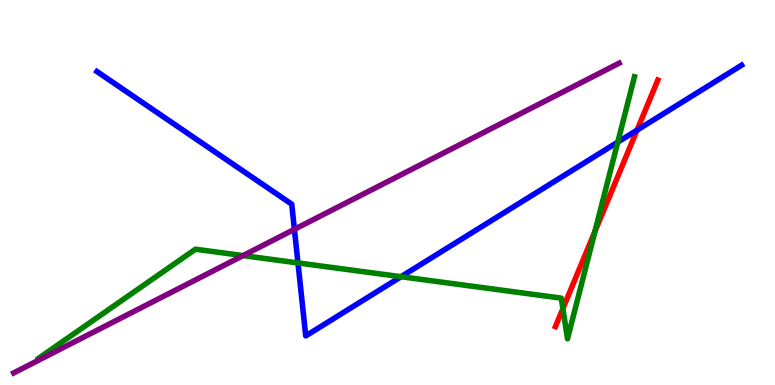[{'lines': ['blue', 'red'], 'intersections': [{'x': 8.22, 'y': 6.62}]}, {'lines': ['green', 'red'], 'intersections': [{'x': 7.26, 'y': 1.99}, {'x': 7.68, 'y': 3.99}]}, {'lines': ['purple', 'red'], 'intersections': []}, {'lines': ['blue', 'green'], 'intersections': [{'x': 3.84, 'y': 3.17}, {'x': 5.17, 'y': 2.81}, {'x': 7.97, 'y': 6.31}]}, {'lines': ['blue', 'purple'], 'intersections': [{'x': 3.8, 'y': 4.04}]}, {'lines': ['green', 'purple'], 'intersections': [{'x': 3.14, 'y': 3.36}]}]